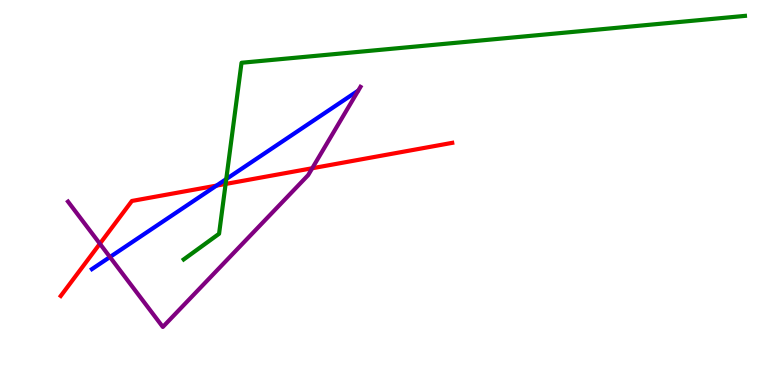[{'lines': ['blue', 'red'], 'intersections': [{'x': 2.79, 'y': 5.18}]}, {'lines': ['green', 'red'], 'intersections': [{'x': 2.91, 'y': 5.22}]}, {'lines': ['purple', 'red'], 'intersections': [{'x': 1.29, 'y': 3.67}, {'x': 4.03, 'y': 5.63}]}, {'lines': ['blue', 'green'], 'intersections': [{'x': 2.92, 'y': 5.35}]}, {'lines': ['blue', 'purple'], 'intersections': [{'x': 1.42, 'y': 3.32}]}, {'lines': ['green', 'purple'], 'intersections': []}]